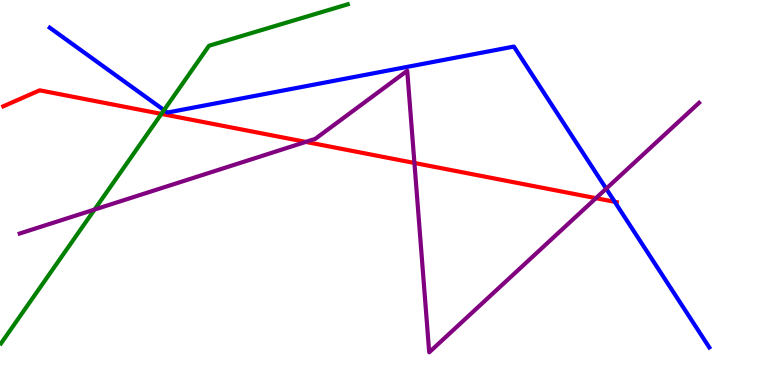[{'lines': ['blue', 'red'], 'intersections': [{'x': 7.93, 'y': 4.76}]}, {'lines': ['green', 'red'], 'intersections': [{'x': 2.08, 'y': 7.04}]}, {'lines': ['purple', 'red'], 'intersections': [{'x': 3.95, 'y': 6.31}, {'x': 5.35, 'y': 5.77}, {'x': 7.69, 'y': 4.85}]}, {'lines': ['blue', 'green'], 'intersections': [{'x': 2.12, 'y': 7.14}]}, {'lines': ['blue', 'purple'], 'intersections': [{'x': 7.82, 'y': 5.1}]}, {'lines': ['green', 'purple'], 'intersections': [{'x': 1.22, 'y': 4.56}]}]